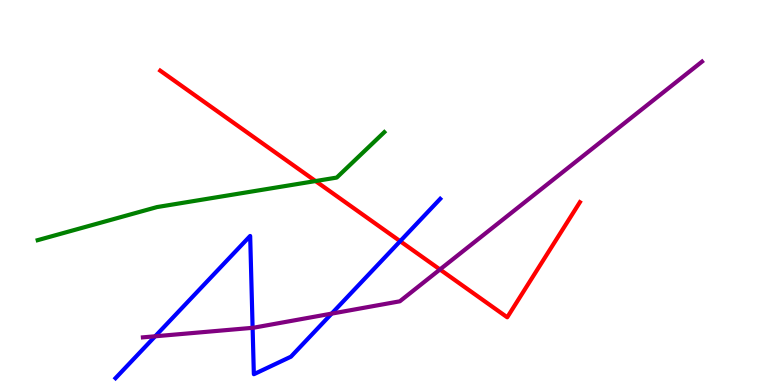[{'lines': ['blue', 'red'], 'intersections': [{'x': 5.16, 'y': 3.74}]}, {'lines': ['green', 'red'], 'intersections': [{'x': 4.07, 'y': 5.3}]}, {'lines': ['purple', 'red'], 'intersections': [{'x': 5.68, 'y': 3.0}]}, {'lines': ['blue', 'green'], 'intersections': []}, {'lines': ['blue', 'purple'], 'intersections': [{'x': 2.0, 'y': 1.27}, {'x': 3.26, 'y': 1.49}, {'x': 4.28, 'y': 1.85}]}, {'lines': ['green', 'purple'], 'intersections': []}]